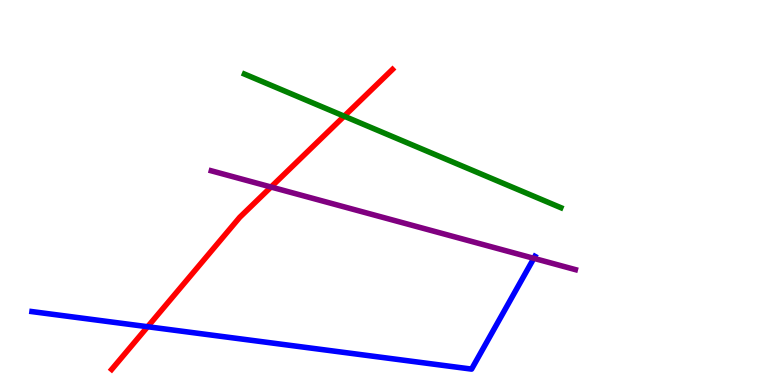[{'lines': ['blue', 'red'], 'intersections': [{'x': 1.9, 'y': 1.51}]}, {'lines': ['green', 'red'], 'intersections': [{'x': 4.44, 'y': 6.98}]}, {'lines': ['purple', 'red'], 'intersections': [{'x': 3.5, 'y': 5.14}]}, {'lines': ['blue', 'green'], 'intersections': []}, {'lines': ['blue', 'purple'], 'intersections': [{'x': 6.89, 'y': 3.29}]}, {'lines': ['green', 'purple'], 'intersections': []}]